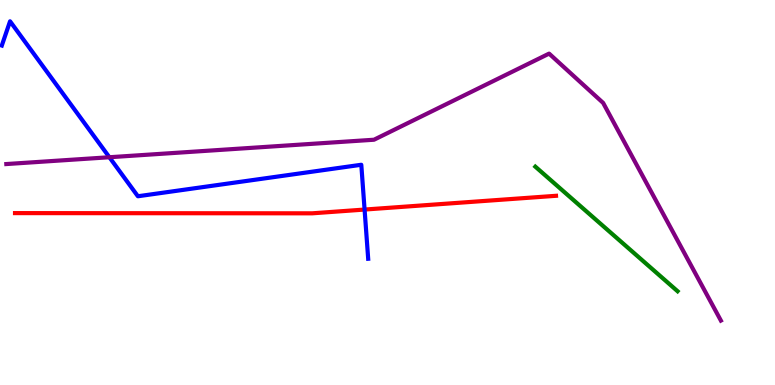[{'lines': ['blue', 'red'], 'intersections': [{'x': 4.7, 'y': 4.56}]}, {'lines': ['green', 'red'], 'intersections': []}, {'lines': ['purple', 'red'], 'intersections': []}, {'lines': ['blue', 'green'], 'intersections': []}, {'lines': ['blue', 'purple'], 'intersections': [{'x': 1.41, 'y': 5.92}]}, {'lines': ['green', 'purple'], 'intersections': []}]